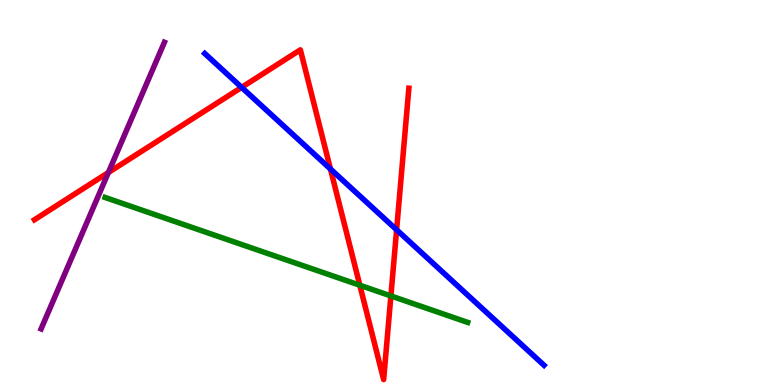[{'lines': ['blue', 'red'], 'intersections': [{'x': 3.12, 'y': 7.73}, {'x': 4.26, 'y': 5.61}, {'x': 5.12, 'y': 4.03}]}, {'lines': ['green', 'red'], 'intersections': [{'x': 4.64, 'y': 2.59}, {'x': 5.04, 'y': 2.31}]}, {'lines': ['purple', 'red'], 'intersections': [{'x': 1.4, 'y': 5.52}]}, {'lines': ['blue', 'green'], 'intersections': []}, {'lines': ['blue', 'purple'], 'intersections': []}, {'lines': ['green', 'purple'], 'intersections': []}]